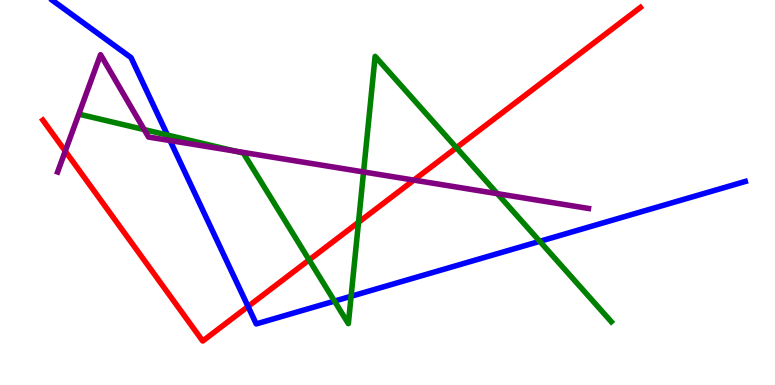[{'lines': ['blue', 'red'], 'intersections': [{'x': 3.2, 'y': 2.04}]}, {'lines': ['green', 'red'], 'intersections': [{'x': 3.99, 'y': 3.25}, {'x': 4.63, 'y': 4.23}, {'x': 5.89, 'y': 6.16}]}, {'lines': ['purple', 'red'], 'intersections': [{'x': 0.842, 'y': 6.08}, {'x': 5.34, 'y': 5.32}]}, {'lines': ['blue', 'green'], 'intersections': [{'x': 2.16, 'y': 6.49}, {'x': 4.32, 'y': 2.18}, {'x': 4.53, 'y': 2.3}, {'x': 6.96, 'y': 3.73}]}, {'lines': ['blue', 'purple'], 'intersections': [{'x': 2.19, 'y': 6.35}]}, {'lines': ['green', 'purple'], 'intersections': [{'x': 1.86, 'y': 6.63}, {'x': 3.04, 'y': 6.07}, {'x': 4.69, 'y': 5.53}, {'x': 6.42, 'y': 4.97}]}]